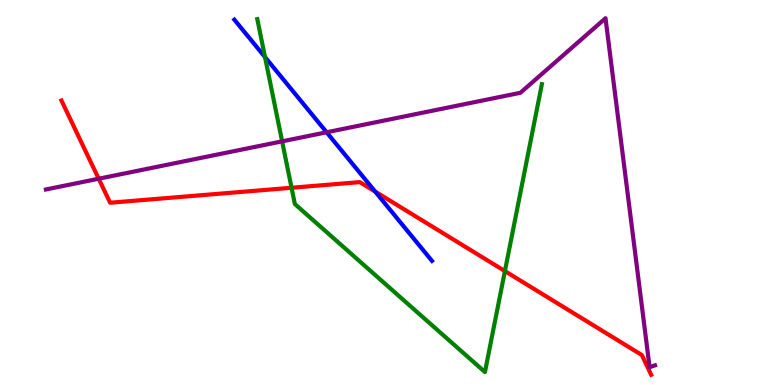[{'lines': ['blue', 'red'], 'intersections': [{'x': 4.84, 'y': 5.02}]}, {'lines': ['green', 'red'], 'intersections': [{'x': 3.76, 'y': 5.12}, {'x': 6.51, 'y': 2.96}]}, {'lines': ['purple', 'red'], 'intersections': [{'x': 1.27, 'y': 5.36}]}, {'lines': ['blue', 'green'], 'intersections': [{'x': 3.42, 'y': 8.52}]}, {'lines': ['blue', 'purple'], 'intersections': [{'x': 4.21, 'y': 6.56}]}, {'lines': ['green', 'purple'], 'intersections': [{'x': 3.64, 'y': 6.33}]}]